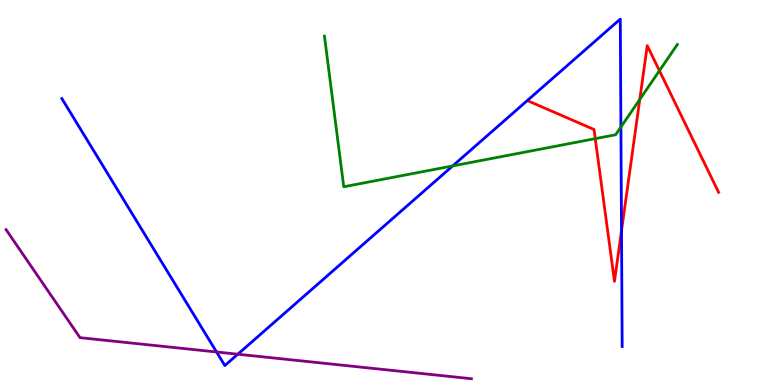[{'lines': ['blue', 'red'], 'intersections': [{'x': 8.02, 'y': 4.01}]}, {'lines': ['green', 'red'], 'intersections': [{'x': 7.68, 'y': 6.4}, {'x': 8.26, 'y': 7.42}, {'x': 8.51, 'y': 8.16}]}, {'lines': ['purple', 'red'], 'intersections': []}, {'lines': ['blue', 'green'], 'intersections': [{'x': 5.84, 'y': 5.69}, {'x': 8.01, 'y': 6.7}]}, {'lines': ['blue', 'purple'], 'intersections': [{'x': 2.79, 'y': 0.857}, {'x': 3.07, 'y': 0.8}]}, {'lines': ['green', 'purple'], 'intersections': []}]